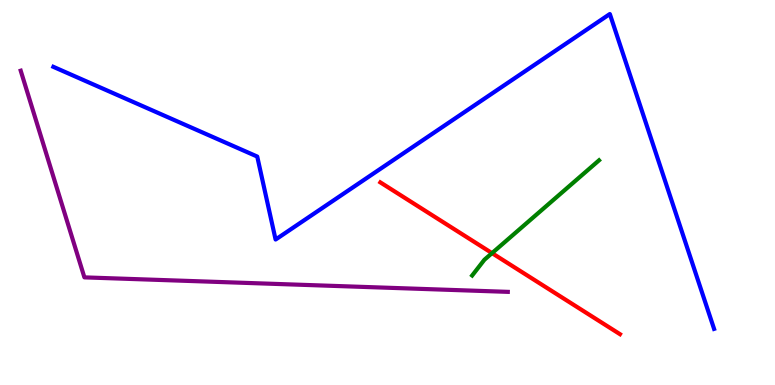[{'lines': ['blue', 'red'], 'intersections': []}, {'lines': ['green', 'red'], 'intersections': [{'x': 6.35, 'y': 3.43}]}, {'lines': ['purple', 'red'], 'intersections': []}, {'lines': ['blue', 'green'], 'intersections': []}, {'lines': ['blue', 'purple'], 'intersections': []}, {'lines': ['green', 'purple'], 'intersections': []}]